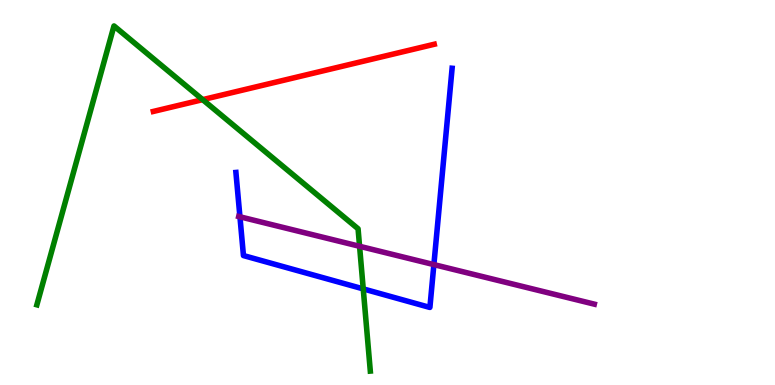[{'lines': ['blue', 'red'], 'intersections': []}, {'lines': ['green', 'red'], 'intersections': [{'x': 2.62, 'y': 7.41}]}, {'lines': ['purple', 'red'], 'intersections': []}, {'lines': ['blue', 'green'], 'intersections': [{'x': 4.69, 'y': 2.5}]}, {'lines': ['blue', 'purple'], 'intersections': [{'x': 3.1, 'y': 4.37}, {'x': 5.6, 'y': 3.13}]}, {'lines': ['green', 'purple'], 'intersections': [{'x': 4.64, 'y': 3.6}]}]